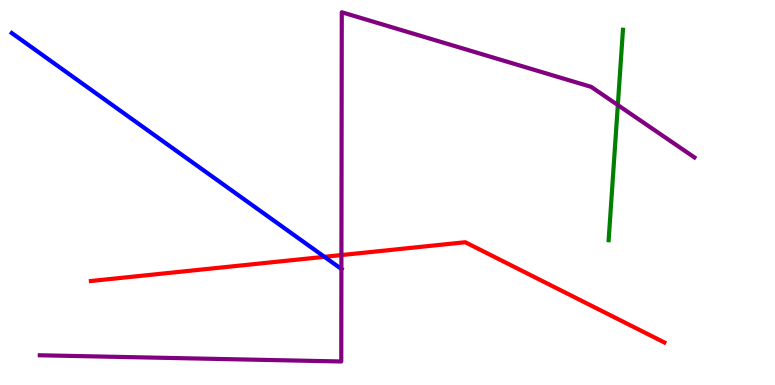[{'lines': ['blue', 'red'], 'intersections': [{'x': 4.19, 'y': 3.33}]}, {'lines': ['green', 'red'], 'intersections': []}, {'lines': ['purple', 'red'], 'intersections': [{'x': 4.41, 'y': 3.38}]}, {'lines': ['blue', 'green'], 'intersections': []}, {'lines': ['blue', 'purple'], 'intersections': [{'x': 4.41, 'y': 3.01}]}, {'lines': ['green', 'purple'], 'intersections': [{'x': 7.97, 'y': 7.27}]}]